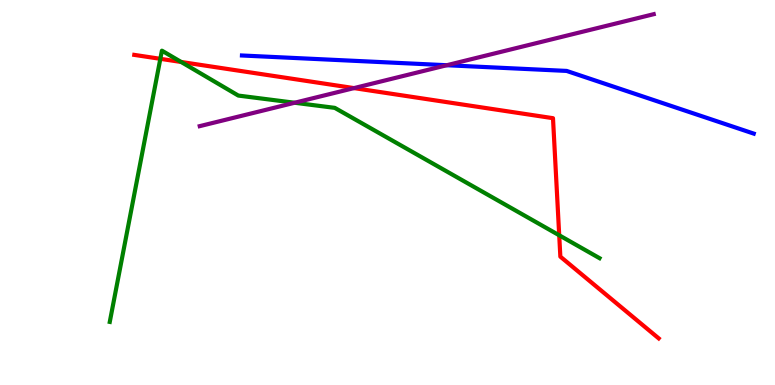[{'lines': ['blue', 'red'], 'intersections': []}, {'lines': ['green', 'red'], 'intersections': [{'x': 2.07, 'y': 8.47}, {'x': 2.34, 'y': 8.39}, {'x': 7.22, 'y': 3.89}]}, {'lines': ['purple', 'red'], 'intersections': [{'x': 4.57, 'y': 7.71}]}, {'lines': ['blue', 'green'], 'intersections': []}, {'lines': ['blue', 'purple'], 'intersections': [{'x': 5.76, 'y': 8.31}]}, {'lines': ['green', 'purple'], 'intersections': [{'x': 3.8, 'y': 7.33}]}]